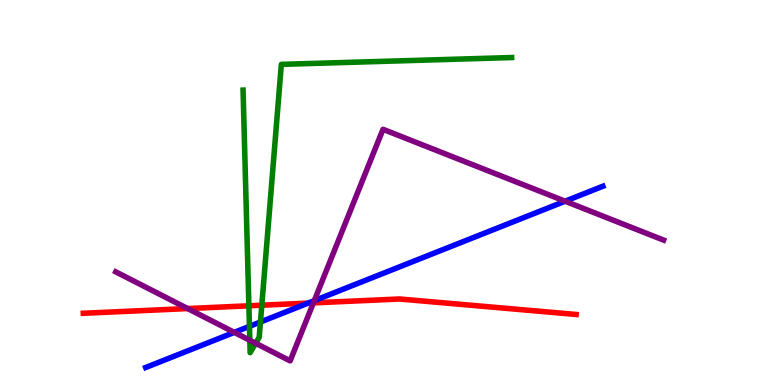[{'lines': ['blue', 'red'], 'intersections': [{'x': 3.98, 'y': 2.13}]}, {'lines': ['green', 'red'], 'intersections': [{'x': 3.21, 'y': 2.06}, {'x': 3.38, 'y': 2.07}]}, {'lines': ['purple', 'red'], 'intersections': [{'x': 2.42, 'y': 1.99}, {'x': 4.04, 'y': 2.13}]}, {'lines': ['blue', 'green'], 'intersections': [{'x': 3.22, 'y': 1.52}, {'x': 3.36, 'y': 1.64}]}, {'lines': ['blue', 'purple'], 'intersections': [{'x': 3.02, 'y': 1.37}, {'x': 4.06, 'y': 2.19}, {'x': 7.29, 'y': 4.77}]}, {'lines': ['green', 'purple'], 'intersections': [{'x': 3.22, 'y': 1.16}, {'x': 3.3, 'y': 1.08}]}]